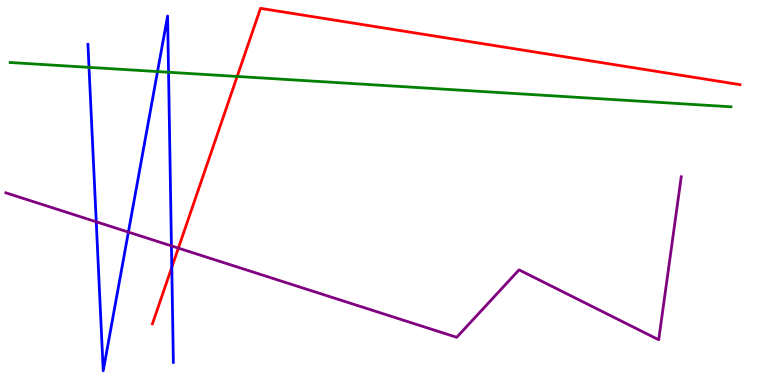[{'lines': ['blue', 'red'], 'intersections': [{'x': 2.22, 'y': 3.06}]}, {'lines': ['green', 'red'], 'intersections': [{'x': 3.06, 'y': 8.01}]}, {'lines': ['purple', 'red'], 'intersections': [{'x': 2.3, 'y': 3.56}]}, {'lines': ['blue', 'green'], 'intersections': [{'x': 1.15, 'y': 8.25}, {'x': 2.03, 'y': 8.14}, {'x': 2.17, 'y': 8.12}]}, {'lines': ['blue', 'purple'], 'intersections': [{'x': 1.24, 'y': 4.24}, {'x': 1.66, 'y': 3.97}, {'x': 2.21, 'y': 3.61}]}, {'lines': ['green', 'purple'], 'intersections': []}]